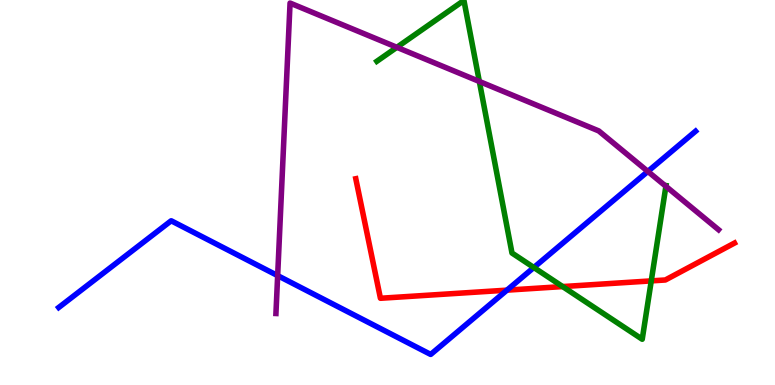[{'lines': ['blue', 'red'], 'intersections': [{'x': 6.54, 'y': 2.46}]}, {'lines': ['green', 'red'], 'intersections': [{'x': 7.26, 'y': 2.56}, {'x': 8.4, 'y': 2.7}]}, {'lines': ['purple', 'red'], 'intersections': []}, {'lines': ['blue', 'green'], 'intersections': [{'x': 6.89, 'y': 3.05}]}, {'lines': ['blue', 'purple'], 'intersections': [{'x': 3.58, 'y': 2.84}, {'x': 8.36, 'y': 5.55}]}, {'lines': ['green', 'purple'], 'intersections': [{'x': 5.12, 'y': 8.77}, {'x': 6.19, 'y': 7.88}, {'x': 8.59, 'y': 5.16}]}]